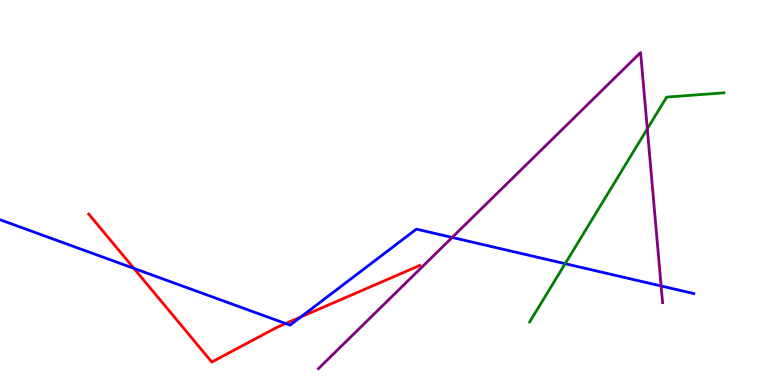[{'lines': ['blue', 'red'], 'intersections': [{'x': 1.73, 'y': 3.03}, {'x': 3.69, 'y': 1.6}, {'x': 3.88, 'y': 1.77}]}, {'lines': ['green', 'red'], 'intersections': []}, {'lines': ['purple', 'red'], 'intersections': []}, {'lines': ['blue', 'green'], 'intersections': [{'x': 7.29, 'y': 3.15}]}, {'lines': ['blue', 'purple'], 'intersections': [{'x': 5.83, 'y': 3.83}, {'x': 8.53, 'y': 2.57}]}, {'lines': ['green', 'purple'], 'intersections': [{'x': 8.35, 'y': 6.65}]}]